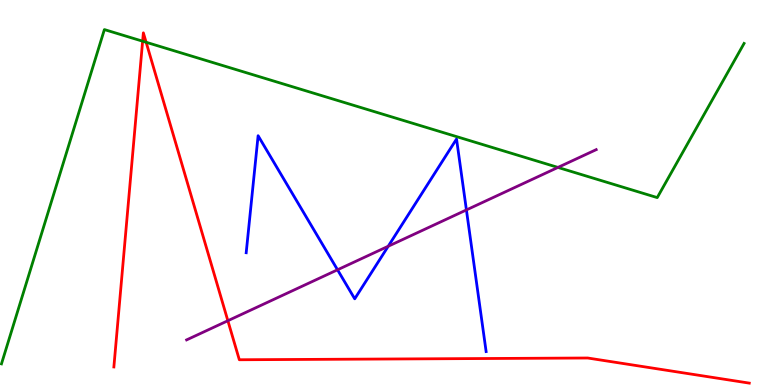[{'lines': ['blue', 'red'], 'intersections': []}, {'lines': ['green', 'red'], 'intersections': [{'x': 1.84, 'y': 8.93}, {'x': 1.89, 'y': 8.9}]}, {'lines': ['purple', 'red'], 'intersections': [{'x': 2.94, 'y': 1.67}]}, {'lines': ['blue', 'green'], 'intersections': []}, {'lines': ['blue', 'purple'], 'intersections': [{'x': 4.36, 'y': 2.99}, {'x': 5.01, 'y': 3.6}, {'x': 6.02, 'y': 4.55}]}, {'lines': ['green', 'purple'], 'intersections': [{'x': 7.2, 'y': 5.65}]}]